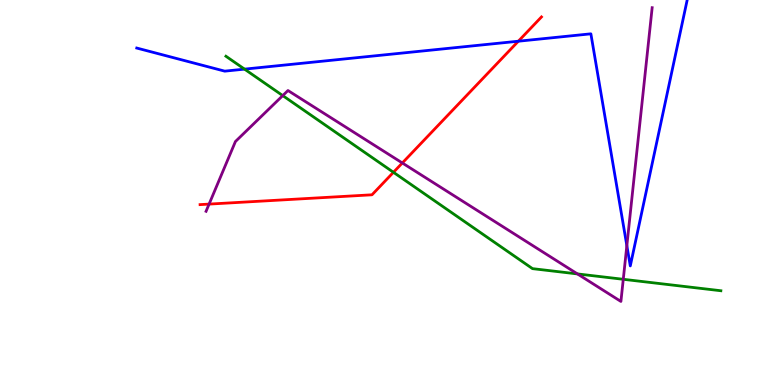[{'lines': ['blue', 'red'], 'intersections': [{'x': 6.69, 'y': 8.93}]}, {'lines': ['green', 'red'], 'intersections': [{'x': 5.08, 'y': 5.52}]}, {'lines': ['purple', 'red'], 'intersections': [{'x': 2.7, 'y': 4.7}, {'x': 5.19, 'y': 5.77}]}, {'lines': ['blue', 'green'], 'intersections': [{'x': 3.16, 'y': 8.2}]}, {'lines': ['blue', 'purple'], 'intersections': [{'x': 8.09, 'y': 3.62}]}, {'lines': ['green', 'purple'], 'intersections': [{'x': 3.65, 'y': 7.52}, {'x': 7.45, 'y': 2.89}, {'x': 8.04, 'y': 2.75}]}]